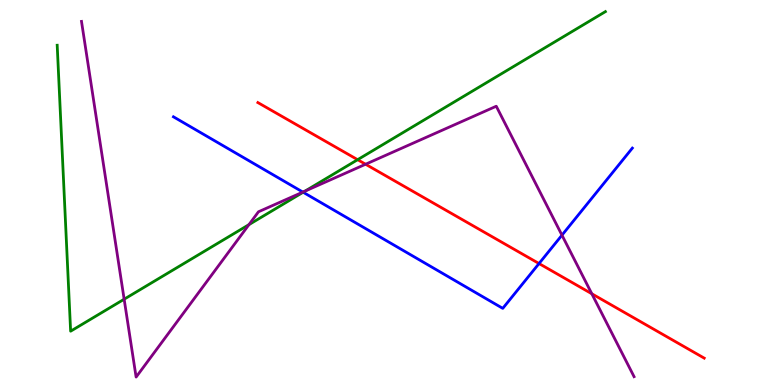[{'lines': ['blue', 'red'], 'intersections': [{'x': 6.96, 'y': 3.15}]}, {'lines': ['green', 'red'], 'intersections': [{'x': 4.61, 'y': 5.85}]}, {'lines': ['purple', 'red'], 'intersections': [{'x': 4.72, 'y': 5.73}, {'x': 7.64, 'y': 2.37}]}, {'lines': ['blue', 'green'], 'intersections': [{'x': 3.91, 'y': 5.01}]}, {'lines': ['blue', 'purple'], 'intersections': [{'x': 3.91, 'y': 5.01}, {'x': 7.25, 'y': 3.89}]}, {'lines': ['green', 'purple'], 'intersections': [{'x': 1.6, 'y': 2.23}, {'x': 3.21, 'y': 4.17}, {'x': 3.94, 'y': 5.04}]}]